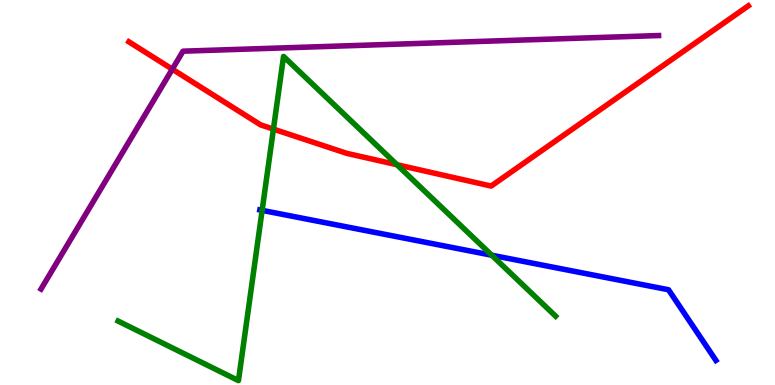[{'lines': ['blue', 'red'], 'intersections': []}, {'lines': ['green', 'red'], 'intersections': [{'x': 3.53, 'y': 6.65}, {'x': 5.12, 'y': 5.72}]}, {'lines': ['purple', 'red'], 'intersections': [{'x': 2.22, 'y': 8.2}]}, {'lines': ['blue', 'green'], 'intersections': [{'x': 3.38, 'y': 4.54}, {'x': 6.35, 'y': 3.37}]}, {'lines': ['blue', 'purple'], 'intersections': []}, {'lines': ['green', 'purple'], 'intersections': []}]